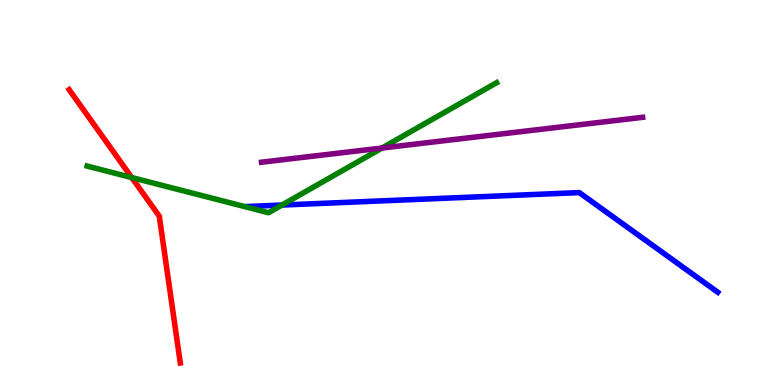[{'lines': ['blue', 'red'], 'intersections': []}, {'lines': ['green', 'red'], 'intersections': [{'x': 1.7, 'y': 5.39}]}, {'lines': ['purple', 'red'], 'intersections': []}, {'lines': ['blue', 'green'], 'intersections': [{'x': 3.64, 'y': 4.67}]}, {'lines': ['blue', 'purple'], 'intersections': []}, {'lines': ['green', 'purple'], 'intersections': [{'x': 4.93, 'y': 6.16}]}]